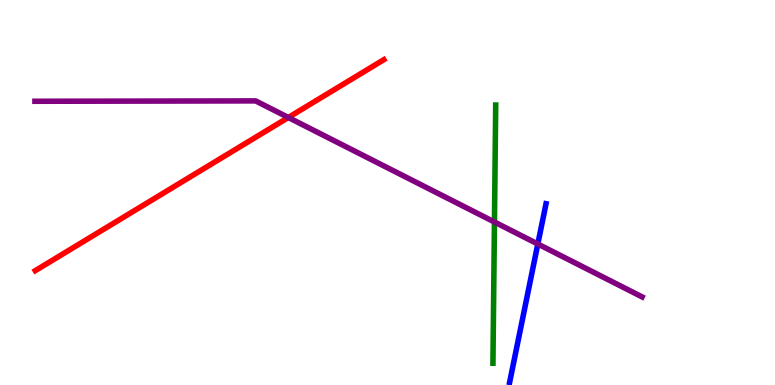[{'lines': ['blue', 'red'], 'intersections': []}, {'lines': ['green', 'red'], 'intersections': []}, {'lines': ['purple', 'red'], 'intersections': [{'x': 3.72, 'y': 6.95}]}, {'lines': ['blue', 'green'], 'intersections': []}, {'lines': ['blue', 'purple'], 'intersections': [{'x': 6.94, 'y': 3.66}]}, {'lines': ['green', 'purple'], 'intersections': [{'x': 6.38, 'y': 4.23}]}]